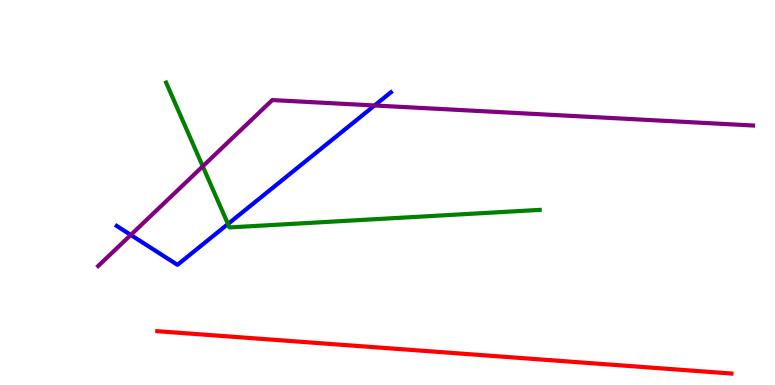[{'lines': ['blue', 'red'], 'intersections': []}, {'lines': ['green', 'red'], 'intersections': []}, {'lines': ['purple', 'red'], 'intersections': []}, {'lines': ['blue', 'green'], 'intersections': [{'x': 2.94, 'y': 4.18}]}, {'lines': ['blue', 'purple'], 'intersections': [{'x': 1.69, 'y': 3.9}, {'x': 4.83, 'y': 7.26}]}, {'lines': ['green', 'purple'], 'intersections': [{'x': 2.62, 'y': 5.68}]}]